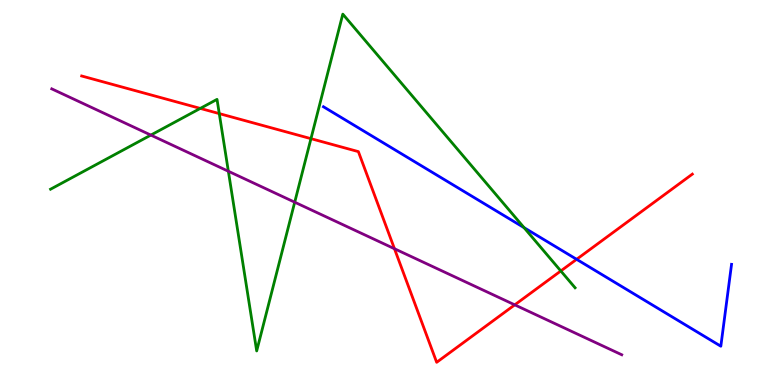[{'lines': ['blue', 'red'], 'intersections': [{'x': 7.44, 'y': 3.26}]}, {'lines': ['green', 'red'], 'intersections': [{'x': 2.58, 'y': 7.18}, {'x': 2.83, 'y': 7.05}, {'x': 4.01, 'y': 6.4}, {'x': 7.24, 'y': 2.96}]}, {'lines': ['purple', 'red'], 'intersections': [{'x': 5.09, 'y': 3.54}, {'x': 6.64, 'y': 2.08}]}, {'lines': ['blue', 'green'], 'intersections': [{'x': 6.76, 'y': 4.09}]}, {'lines': ['blue', 'purple'], 'intersections': []}, {'lines': ['green', 'purple'], 'intersections': [{'x': 1.95, 'y': 6.49}, {'x': 2.95, 'y': 5.55}, {'x': 3.8, 'y': 4.75}]}]